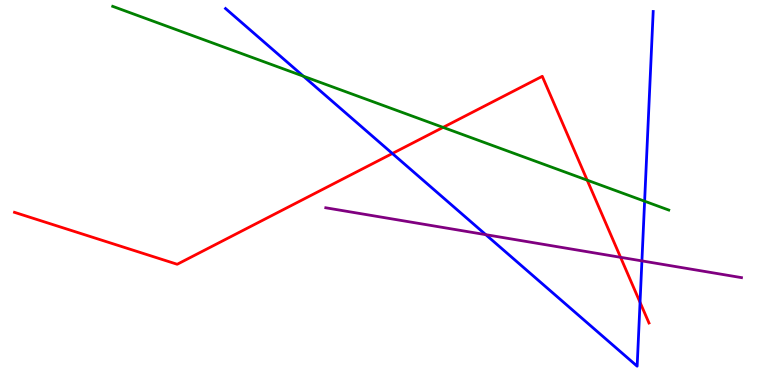[{'lines': ['blue', 'red'], 'intersections': [{'x': 5.06, 'y': 6.01}, {'x': 8.26, 'y': 2.15}]}, {'lines': ['green', 'red'], 'intersections': [{'x': 5.72, 'y': 6.69}, {'x': 7.58, 'y': 5.32}]}, {'lines': ['purple', 'red'], 'intersections': [{'x': 8.01, 'y': 3.32}]}, {'lines': ['blue', 'green'], 'intersections': [{'x': 3.91, 'y': 8.02}, {'x': 8.32, 'y': 4.77}]}, {'lines': ['blue', 'purple'], 'intersections': [{'x': 6.27, 'y': 3.9}, {'x': 8.28, 'y': 3.22}]}, {'lines': ['green', 'purple'], 'intersections': []}]